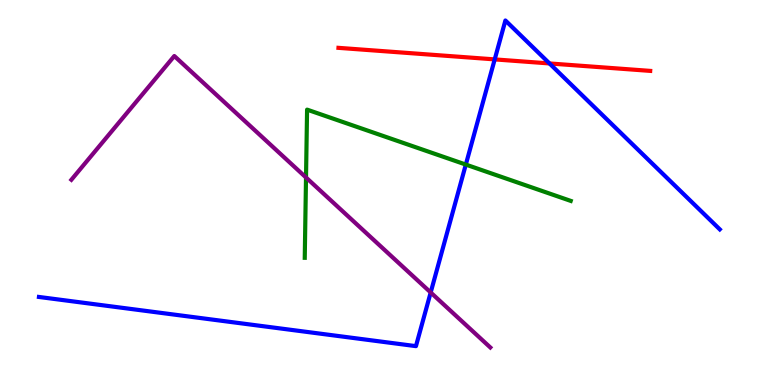[{'lines': ['blue', 'red'], 'intersections': [{'x': 6.38, 'y': 8.46}, {'x': 7.09, 'y': 8.35}]}, {'lines': ['green', 'red'], 'intersections': []}, {'lines': ['purple', 'red'], 'intersections': []}, {'lines': ['blue', 'green'], 'intersections': [{'x': 6.01, 'y': 5.73}]}, {'lines': ['blue', 'purple'], 'intersections': [{'x': 5.56, 'y': 2.4}]}, {'lines': ['green', 'purple'], 'intersections': [{'x': 3.95, 'y': 5.39}]}]